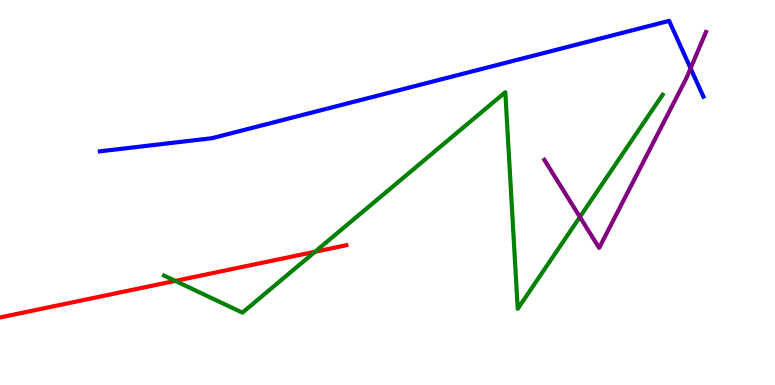[{'lines': ['blue', 'red'], 'intersections': []}, {'lines': ['green', 'red'], 'intersections': [{'x': 2.26, 'y': 2.7}, {'x': 4.06, 'y': 3.46}]}, {'lines': ['purple', 'red'], 'intersections': []}, {'lines': ['blue', 'green'], 'intersections': []}, {'lines': ['blue', 'purple'], 'intersections': [{'x': 8.91, 'y': 8.23}]}, {'lines': ['green', 'purple'], 'intersections': [{'x': 7.48, 'y': 4.36}]}]